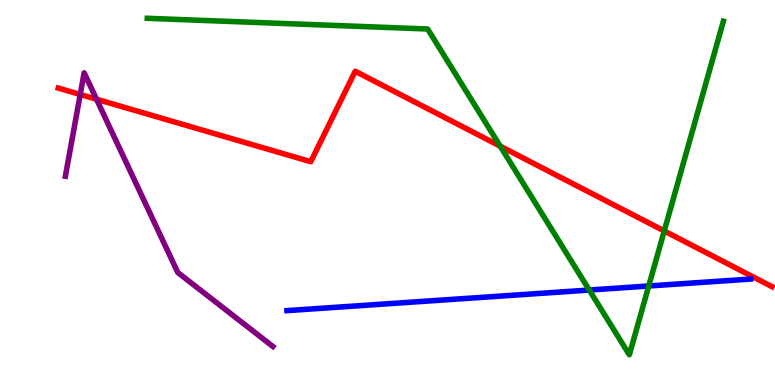[{'lines': ['blue', 'red'], 'intersections': []}, {'lines': ['green', 'red'], 'intersections': [{'x': 6.45, 'y': 6.2}, {'x': 8.57, 'y': 4.0}]}, {'lines': ['purple', 'red'], 'intersections': [{'x': 1.04, 'y': 7.55}, {'x': 1.25, 'y': 7.42}]}, {'lines': ['blue', 'green'], 'intersections': [{'x': 7.6, 'y': 2.47}, {'x': 8.37, 'y': 2.57}]}, {'lines': ['blue', 'purple'], 'intersections': []}, {'lines': ['green', 'purple'], 'intersections': []}]